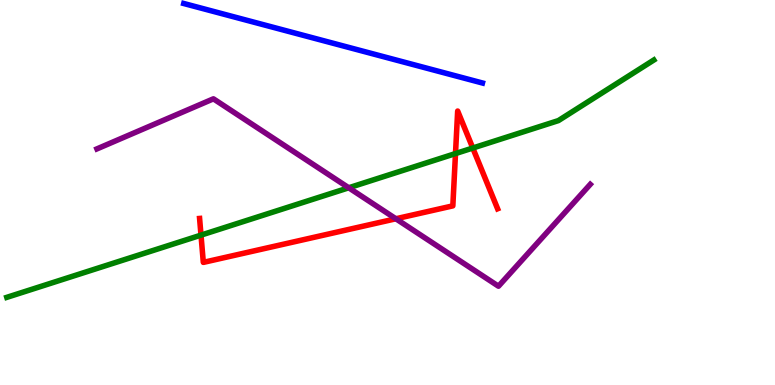[{'lines': ['blue', 'red'], 'intersections': []}, {'lines': ['green', 'red'], 'intersections': [{'x': 2.59, 'y': 3.89}, {'x': 5.88, 'y': 6.01}, {'x': 6.1, 'y': 6.16}]}, {'lines': ['purple', 'red'], 'intersections': [{'x': 5.11, 'y': 4.32}]}, {'lines': ['blue', 'green'], 'intersections': []}, {'lines': ['blue', 'purple'], 'intersections': []}, {'lines': ['green', 'purple'], 'intersections': [{'x': 4.5, 'y': 5.12}]}]